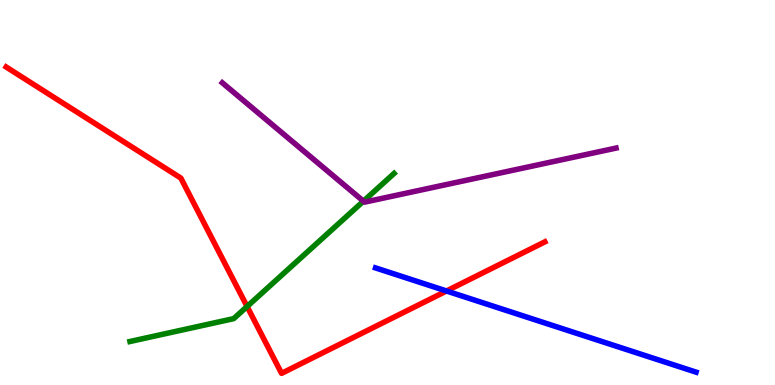[{'lines': ['blue', 'red'], 'intersections': [{'x': 5.76, 'y': 2.44}]}, {'lines': ['green', 'red'], 'intersections': [{'x': 3.19, 'y': 2.04}]}, {'lines': ['purple', 'red'], 'intersections': []}, {'lines': ['blue', 'green'], 'intersections': []}, {'lines': ['blue', 'purple'], 'intersections': []}, {'lines': ['green', 'purple'], 'intersections': [{'x': 4.69, 'y': 4.77}]}]